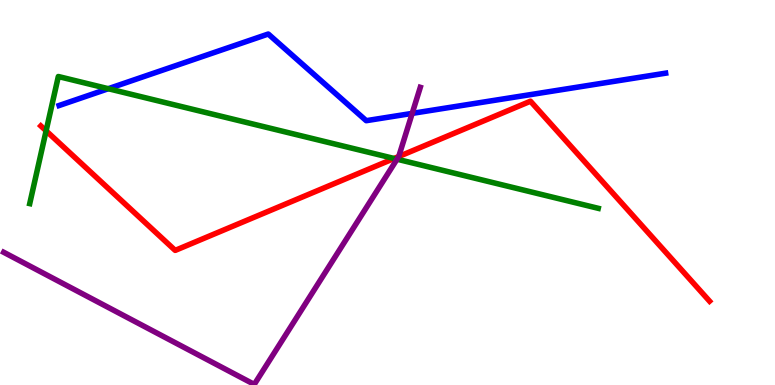[{'lines': ['blue', 'red'], 'intersections': []}, {'lines': ['green', 'red'], 'intersections': [{'x': 0.595, 'y': 6.6}, {'x': 5.09, 'y': 5.88}]}, {'lines': ['purple', 'red'], 'intersections': [{'x': 5.14, 'y': 5.93}]}, {'lines': ['blue', 'green'], 'intersections': [{'x': 1.4, 'y': 7.7}]}, {'lines': ['blue', 'purple'], 'intersections': [{'x': 5.32, 'y': 7.05}]}, {'lines': ['green', 'purple'], 'intersections': [{'x': 5.12, 'y': 5.87}]}]